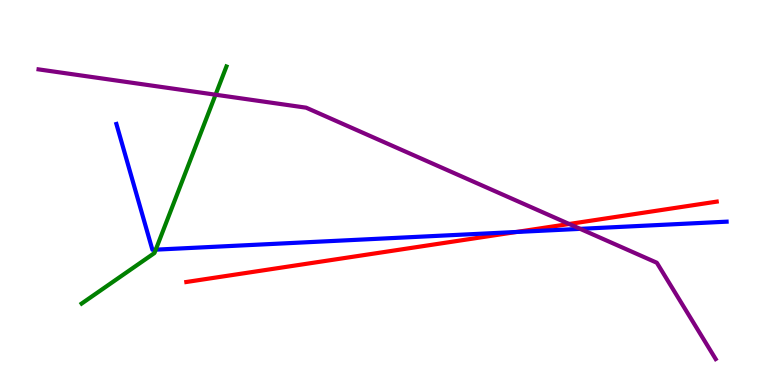[{'lines': ['blue', 'red'], 'intersections': [{'x': 6.66, 'y': 3.97}]}, {'lines': ['green', 'red'], 'intersections': []}, {'lines': ['purple', 'red'], 'intersections': [{'x': 7.34, 'y': 4.18}]}, {'lines': ['blue', 'green'], 'intersections': [{'x': 2.01, 'y': 3.52}]}, {'lines': ['blue', 'purple'], 'intersections': [{'x': 7.49, 'y': 4.06}]}, {'lines': ['green', 'purple'], 'intersections': [{'x': 2.78, 'y': 7.54}]}]